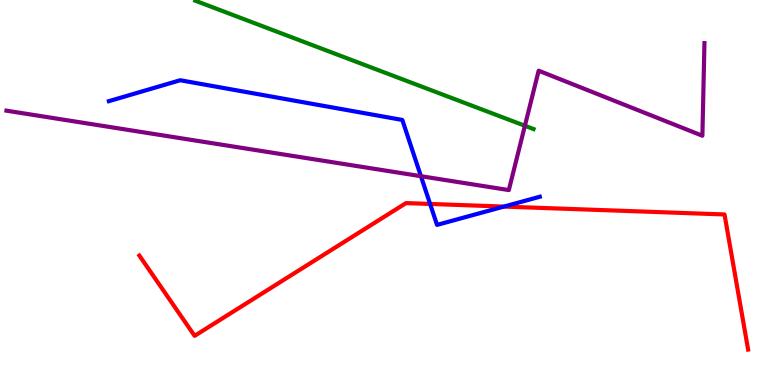[{'lines': ['blue', 'red'], 'intersections': [{'x': 5.55, 'y': 4.7}, {'x': 6.5, 'y': 4.63}]}, {'lines': ['green', 'red'], 'intersections': []}, {'lines': ['purple', 'red'], 'intersections': []}, {'lines': ['blue', 'green'], 'intersections': []}, {'lines': ['blue', 'purple'], 'intersections': [{'x': 5.43, 'y': 5.42}]}, {'lines': ['green', 'purple'], 'intersections': [{'x': 6.77, 'y': 6.73}]}]